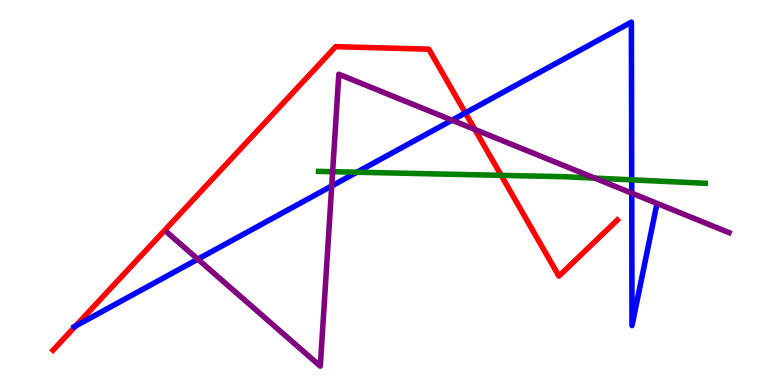[{'lines': ['blue', 'red'], 'intersections': [{'x': 0.975, 'y': 1.53}, {'x': 6.0, 'y': 7.07}]}, {'lines': ['green', 'red'], 'intersections': [{'x': 6.47, 'y': 5.45}]}, {'lines': ['purple', 'red'], 'intersections': [{'x': 6.13, 'y': 6.64}]}, {'lines': ['blue', 'green'], 'intersections': [{'x': 4.6, 'y': 5.53}, {'x': 8.15, 'y': 5.33}]}, {'lines': ['blue', 'purple'], 'intersections': [{'x': 2.55, 'y': 3.27}, {'x': 4.28, 'y': 5.17}, {'x': 5.83, 'y': 6.88}, {'x': 8.15, 'y': 4.98}]}, {'lines': ['green', 'purple'], 'intersections': [{'x': 4.29, 'y': 5.54}, {'x': 7.67, 'y': 5.37}]}]